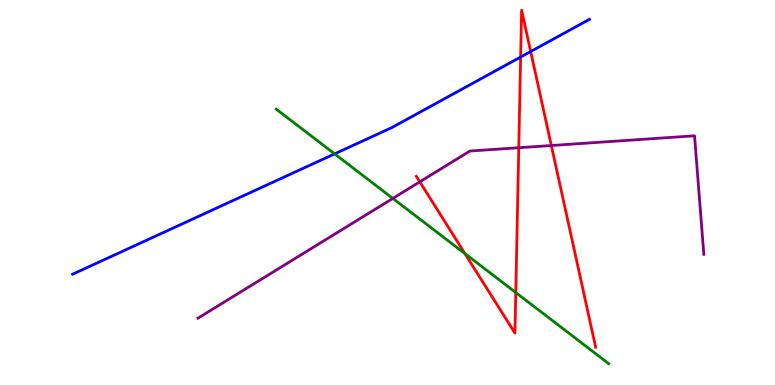[{'lines': ['blue', 'red'], 'intersections': [{'x': 6.72, 'y': 8.52}, {'x': 6.85, 'y': 8.66}]}, {'lines': ['green', 'red'], 'intersections': [{'x': 6.0, 'y': 3.41}, {'x': 6.66, 'y': 2.4}]}, {'lines': ['purple', 'red'], 'intersections': [{'x': 5.42, 'y': 5.28}, {'x': 6.69, 'y': 6.16}, {'x': 7.11, 'y': 6.22}]}, {'lines': ['blue', 'green'], 'intersections': [{'x': 4.32, 'y': 6.0}]}, {'lines': ['blue', 'purple'], 'intersections': []}, {'lines': ['green', 'purple'], 'intersections': [{'x': 5.07, 'y': 4.85}]}]